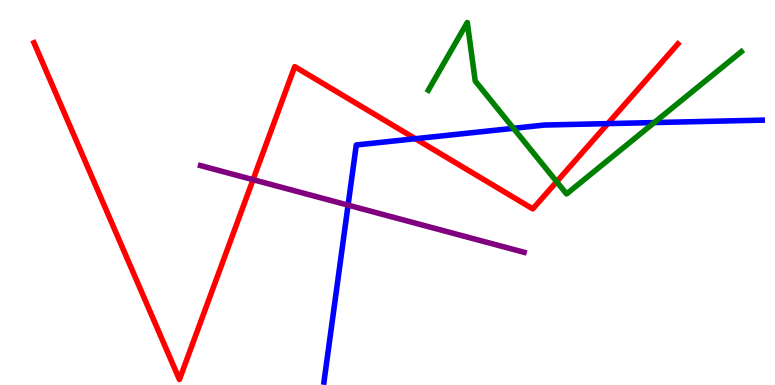[{'lines': ['blue', 'red'], 'intersections': [{'x': 5.36, 'y': 6.4}, {'x': 7.84, 'y': 6.79}]}, {'lines': ['green', 'red'], 'intersections': [{'x': 7.18, 'y': 5.28}]}, {'lines': ['purple', 'red'], 'intersections': [{'x': 3.27, 'y': 5.33}]}, {'lines': ['blue', 'green'], 'intersections': [{'x': 6.63, 'y': 6.67}, {'x': 8.44, 'y': 6.82}]}, {'lines': ['blue', 'purple'], 'intersections': [{'x': 4.49, 'y': 4.67}]}, {'lines': ['green', 'purple'], 'intersections': []}]